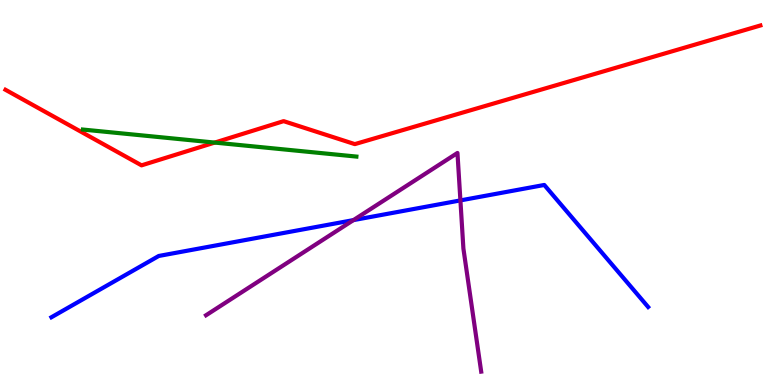[{'lines': ['blue', 'red'], 'intersections': []}, {'lines': ['green', 'red'], 'intersections': [{'x': 2.77, 'y': 6.3}]}, {'lines': ['purple', 'red'], 'intersections': []}, {'lines': ['blue', 'green'], 'intersections': []}, {'lines': ['blue', 'purple'], 'intersections': [{'x': 4.56, 'y': 4.28}, {'x': 5.94, 'y': 4.79}]}, {'lines': ['green', 'purple'], 'intersections': []}]